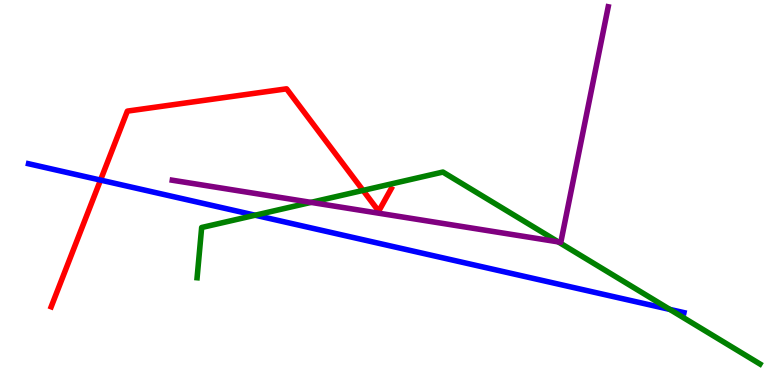[{'lines': ['blue', 'red'], 'intersections': [{'x': 1.3, 'y': 5.32}]}, {'lines': ['green', 'red'], 'intersections': [{'x': 4.68, 'y': 5.05}]}, {'lines': ['purple', 'red'], 'intersections': []}, {'lines': ['blue', 'green'], 'intersections': [{'x': 3.29, 'y': 4.41}, {'x': 8.64, 'y': 1.96}]}, {'lines': ['blue', 'purple'], 'intersections': []}, {'lines': ['green', 'purple'], 'intersections': [{'x': 4.01, 'y': 4.74}, {'x': 7.2, 'y': 3.72}]}]